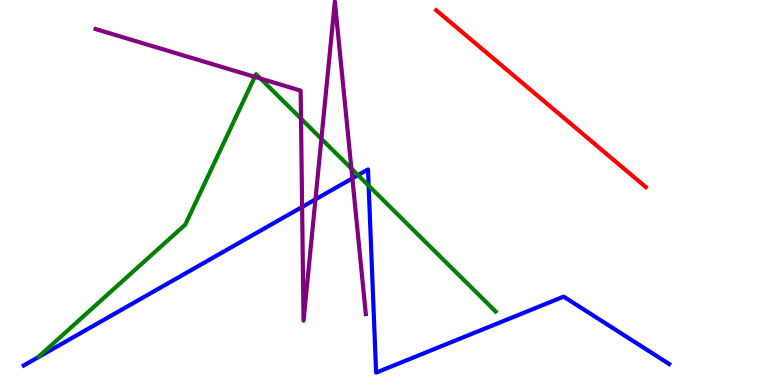[{'lines': ['blue', 'red'], 'intersections': []}, {'lines': ['green', 'red'], 'intersections': []}, {'lines': ['purple', 'red'], 'intersections': []}, {'lines': ['blue', 'green'], 'intersections': [{'x': 4.62, 'y': 5.45}, {'x': 4.76, 'y': 5.18}]}, {'lines': ['blue', 'purple'], 'intersections': [{'x': 3.9, 'y': 4.62}, {'x': 4.07, 'y': 4.82}, {'x': 4.55, 'y': 5.37}]}, {'lines': ['green', 'purple'], 'intersections': [{'x': 3.29, 'y': 8.0}, {'x': 3.36, 'y': 7.96}, {'x': 3.88, 'y': 6.92}, {'x': 4.15, 'y': 6.39}, {'x': 4.53, 'y': 5.62}]}]